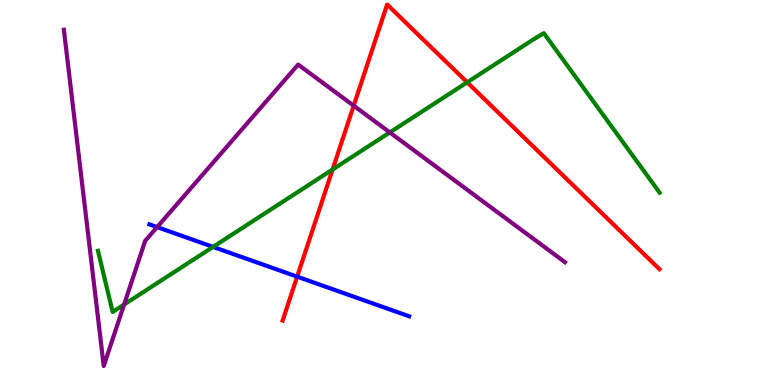[{'lines': ['blue', 'red'], 'intersections': [{'x': 3.83, 'y': 2.81}]}, {'lines': ['green', 'red'], 'intersections': [{'x': 4.29, 'y': 5.6}, {'x': 6.03, 'y': 7.86}]}, {'lines': ['purple', 'red'], 'intersections': [{'x': 4.56, 'y': 7.25}]}, {'lines': ['blue', 'green'], 'intersections': [{'x': 2.75, 'y': 3.59}]}, {'lines': ['blue', 'purple'], 'intersections': [{'x': 2.03, 'y': 4.1}]}, {'lines': ['green', 'purple'], 'intersections': [{'x': 1.6, 'y': 2.09}, {'x': 5.03, 'y': 6.56}]}]